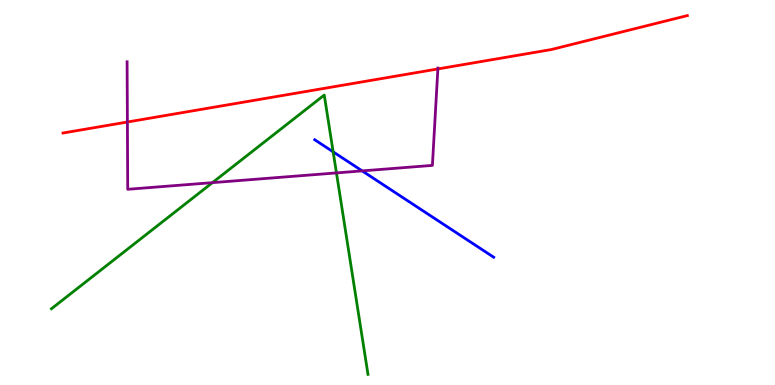[{'lines': ['blue', 'red'], 'intersections': []}, {'lines': ['green', 'red'], 'intersections': []}, {'lines': ['purple', 'red'], 'intersections': [{'x': 1.64, 'y': 6.83}, {'x': 5.65, 'y': 8.21}]}, {'lines': ['blue', 'green'], 'intersections': [{'x': 4.3, 'y': 6.06}]}, {'lines': ['blue', 'purple'], 'intersections': [{'x': 4.67, 'y': 5.56}]}, {'lines': ['green', 'purple'], 'intersections': [{'x': 2.74, 'y': 5.26}, {'x': 4.34, 'y': 5.51}]}]